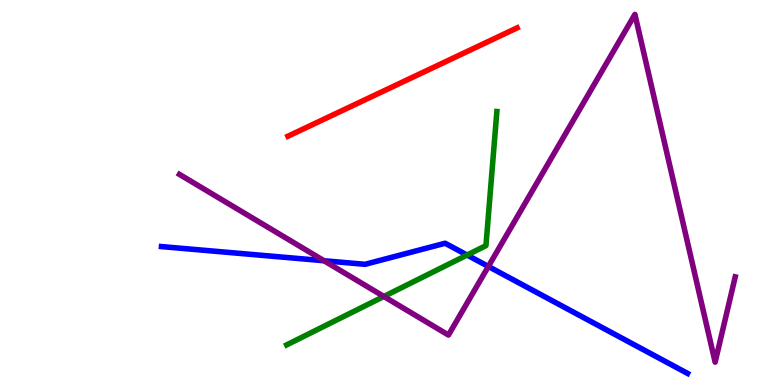[{'lines': ['blue', 'red'], 'intersections': []}, {'lines': ['green', 'red'], 'intersections': []}, {'lines': ['purple', 'red'], 'intersections': []}, {'lines': ['blue', 'green'], 'intersections': [{'x': 6.03, 'y': 3.38}]}, {'lines': ['blue', 'purple'], 'intersections': [{'x': 4.18, 'y': 3.23}, {'x': 6.3, 'y': 3.08}]}, {'lines': ['green', 'purple'], 'intersections': [{'x': 4.95, 'y': 2.3}]}]